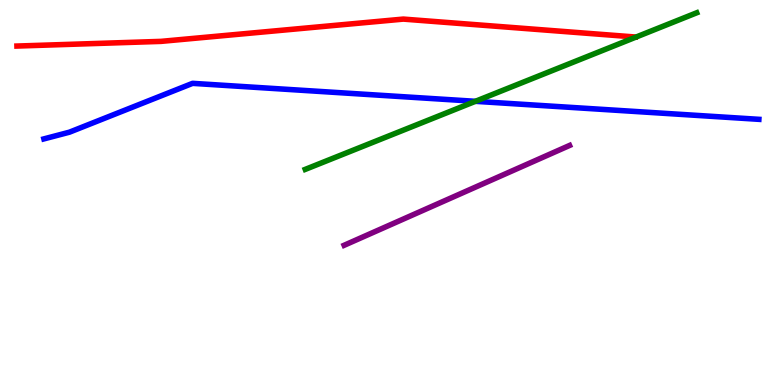[{'lines': ['blue', 'red'], 'intersections': []}, {'lines': ['green', 'red'], 'intersections': []}, {'lines': ['purple', 'red'], 'intersections': []}, {'lines': ['blue', 'green'], 'intersections': [{'x': 6.13, 'y': 7.37}]}, {'lines': ['blue', 'purple'], 'intersections': []}, {'lines': ['green', 'purple'], 'intersections': []}]